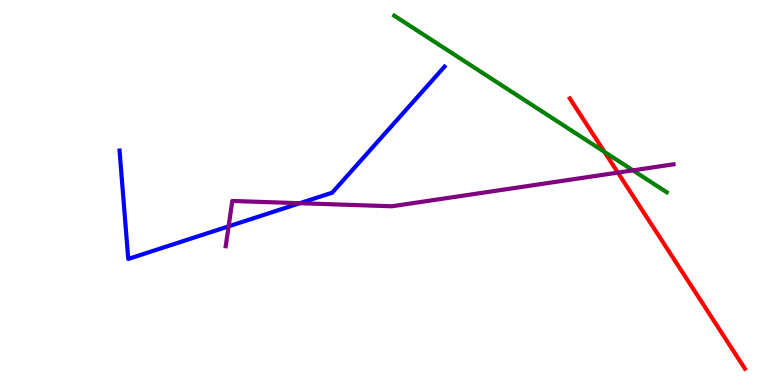[{'lines': ['blue', 'red'], 'intersections': []}, {'lines': ['green', 'red'], 'intersections': [{'x': 7.8, 'y': 6.05}]}, {'lines': ['purple', 'red'], 'intersections': [{'x': 7.97, 'y': 5.52}]}, {'lines': ['blue', 'green'], 'intersections': []}, {'lines': ['blue', 'purple'], 'intersections': [{'x': 2.95, 'y': 4.12}, {'x': 3.87, 'y': 4.72}]}, {'lines': ['green', 'purple'], 'intersections': [{'x': 8.17, 'y': 5.58}]}]